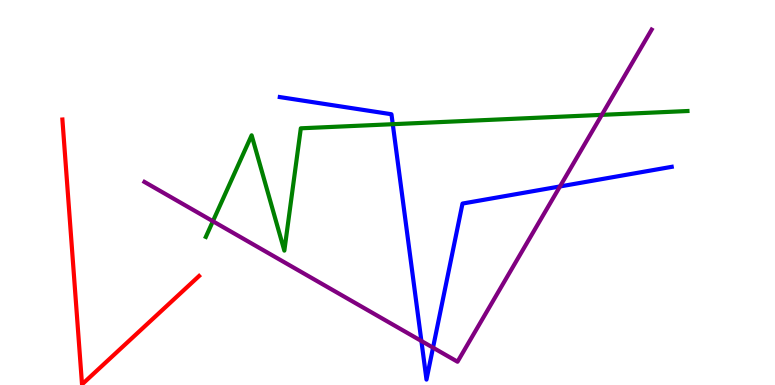[{'lines': ['blue', 'red'], 'intersections': []}, {'lines': ['green', 'red'], 'intersections': []}, {'lines': ['purple', 'red'], 'intersections': []}, {'lines': ['blue', 'green'], 'intersections': [{'x': 5.07, 'y': 6.77}]}, {'lines': ['blue', 'purple'], 'intersections': [{'x': 5.44, 'y': 1.14}, {'x': 5.59, 'y': 0.97}, {'x': 7.23, 'y': 5.16}]}, {'lines': ['green', 'purple'], 'intersections': [{'x': 2.75, 'y': 4.25}, {'x': 7.77, 'y': 7.02}]}]